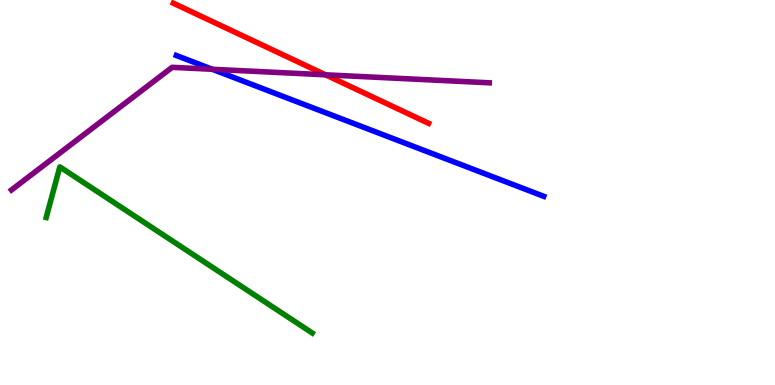[{'lines': ['blue', 'red'], 'intersections': []}, {'lines': ['green', 'red'], 'intersections': []}, {'lines': ['purple', 'red'], 'intersections': [{'x': 4.2, 'y': 8.06}]}, {'lines': ['blue', 'green'], 'intersections': []}, {'lines': ['blue', 'purple'], 'intersections': [{'x': 2.74, 'y': 8.2}]}, {'lines': ['green', 'purple'], 'intersections': []}]